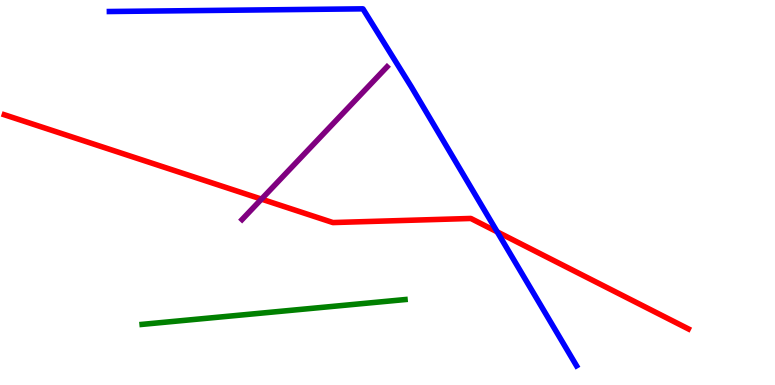[{'lines': ['blue', 'red'], 'intersections': [{'x': 6.42, 'y': 3.98}]}, {'lines': ['green', 'red'], 'intersections': []}, {'lines': ['purple', 'red'], 'intersections': [{'x': 3.37, 'y': 4.83}]}, {'lines': ['blue', 'green'], 'intersections': []}, {'lines': ['blue', 'purple'], 'intersections': []}, {'lines': ['green', 'purple'], 'intersections': []}]